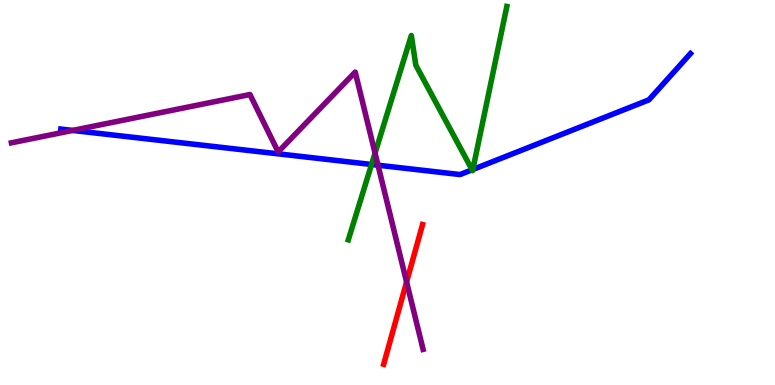[{'lines': ['blue', 'red'], 'intersections': []}, {'lines': ['green', 'red'], 'intersections': []}, {'lines': ['purple', 'red'], 'intersections': [{'x': 5.25, 'y': 2.68}]}, {'lines': ['blue', 'green'], 'intersections': [{'x': 4.79, 'y': 5.73}, {'x': 6.09, 'y': 5.59}, {'x': 6.1, 'y': 5.6}]}, {'lines': ['blue', 'purple'], 'intersections': [{'x': 0.937, 'y': 6.61}, {'x': 4.88, 'y': 5.71}]}, {'lines': ['green', 'purple'], 'intersections': [{'x': 4.84, 'y': 6.02}]}]